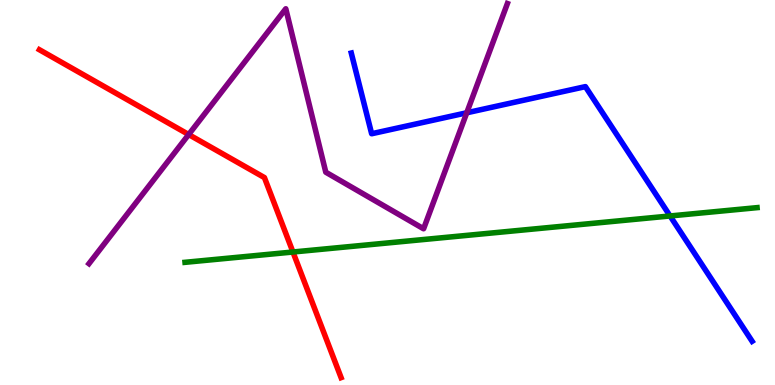[{'lines': ['blue', 'red'], 'intersections': []}, {'lines': ['green', 'red'], 'intersections': [{'x': 3.78, 'y': 3.45}]}, {'lines': ['purple', 'red'], 'intersections': [{'x': 2.43, 'y': 6.51}]}, {'lines': ['blue', 'green'], 'intersections': [{'x': 8.65, 'y': 4.39}]}, {'lines': ['blue', 'purple'], 'intersections': [{'x': 6.02, 'y': 7.07}]}, {'lines': ['green', 'purple'], 'intersections': []}]